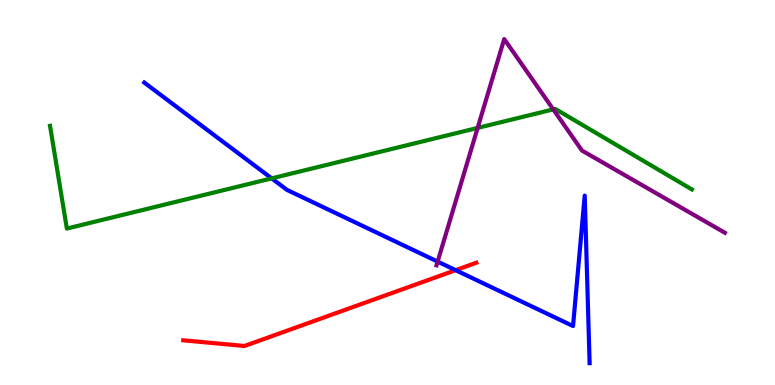[{'lines': ['blue', 'red'], 'intersections': [{'x': 5.88, 'y': 2.98}]}, {'lines': ['green', 'red'], 'intersections': []}, {'lines': ['purple', 'red'], 'intersections': []}, {'lines': ['blue', 'green'], 'intersections': [{'x': 3.51, 'y': 5.37}]}, {'lines': ['blue', 'purple'], 'intersections': [{'x': 5.65, 'y': 3.21}]}, {'lines': ['green', 'purple'], 'intersections': [{'x': 6.16, 'y': 6.68}, {'x': 7.14, 'y': 7.16}]}]